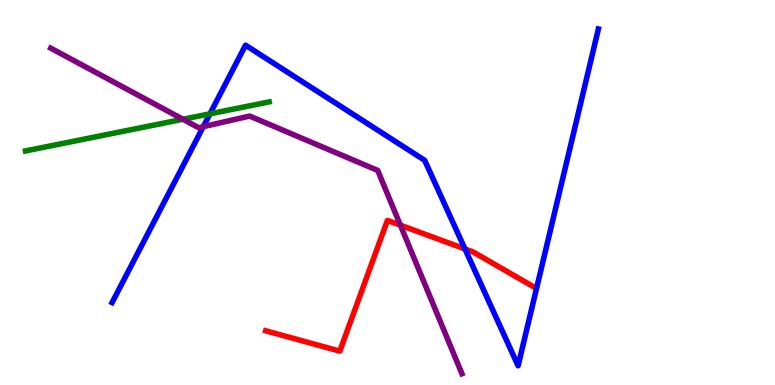[{'lines': ['blue', 'red'], 'intersections': [{'x': 6.0, 'y': 3.53}]}, {'lines': ['green', 'red'], 'intersections': []}, {'lines': ['purple', 'red'], 'intersections': [{'x': 5.17, 'y': 4.15}]}, {'lines': ['blue', 'green'], 'intersections': [{'x': 2.71, 'y': 7.04}]}, {'lines': ['blue', 'purple'], 'intersections': [{'x': 2.62, 'y': 6.71}]}, {'lines': ['green', 'purple'], 'intersections': [{'x': 2.36, 'y': 6.9}]}]